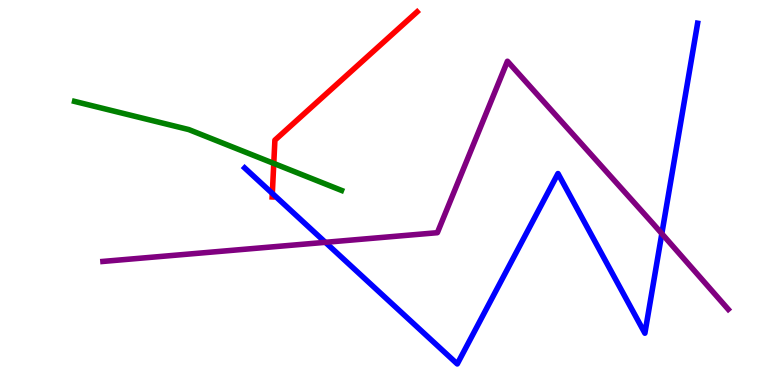[{'lines': ['blue', 'red'], 'intersections': [{'x': 3.51, 'y': 4.98}]}, {'lines': ['green', 'red'], 'intersections': [{'x': 3.53, 'y': 5.76}]}, {'lines': ['purple', 'red'], 'intersections': []}, {'lines': ['blue', 'green'], 'intersections': []}, {'lines': ['blue', 'purple'], 'intersections': [{'x': 4.2, 'y': 3.71}, {'x': 8.54, 'y': 3.93}]}, {'lines': ['green', 'purple'], 'intersections': []}]